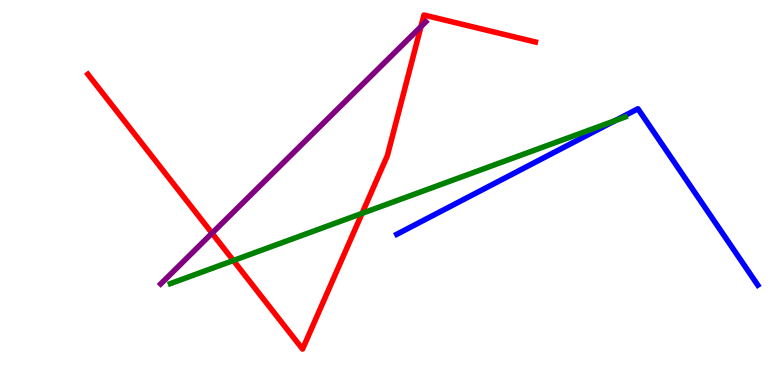[{'lines': ['blue', 'red'], 'intersections': []}, {'lines': ['green', 'red'], 'intersections': [{'x': 3.01, 'y': 3.23}, {'x': 4.67, 'y': 4.46}]}, {'lines': ['purple', 'red'], 'intersections': [{'x': 2.74, 'y': 3.94}, {'x': 5.43, 'y': 9.31}]}, {'lines': ['blue', 'green'], 'intersections': [{'x': 7.94, 'y': 6.87}]}, {'lines': ['blue', 'purple'], 'intersections': []}, {'lines': ['green', 'purple'], 'intersections': []}]